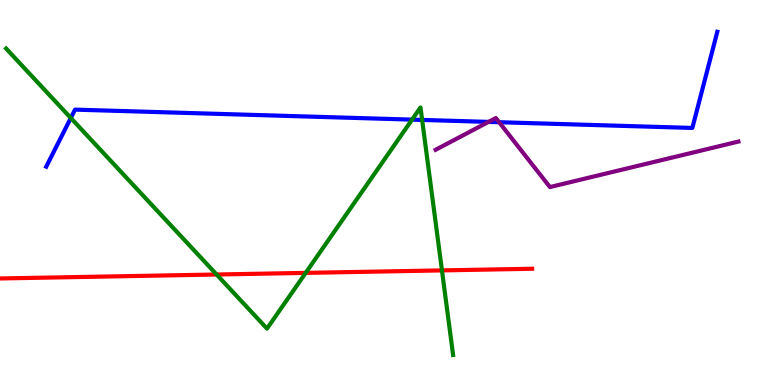[{'lines': ['blue', 'red'], 'intersections': []}, {'lines': ['green', 'red'], 'intersections': [{'x': 2.79, 'y': 2.87}, {'x': 3.94, 'y': 2.91}, {'x': 5.7, 'y': 2.98}]}, {'lines': ['purple', 'red'], 'intersections': []}, {'lines': ['blue', 'green'], 'intersections': [{'x': 0.914, 'y': 6.94}, {'x': 5.32, 'y': 6.89}, {'x': 5.45, 'y': 6.88}]}, {'lines': ['blue', 'purple'], 'intersections': [{'x': 6.3, 'y': 6.83}, {'x': 6.44, 'y': 6.83}]}, {'lines': ['green', 'purple'], 'intersections': []}]